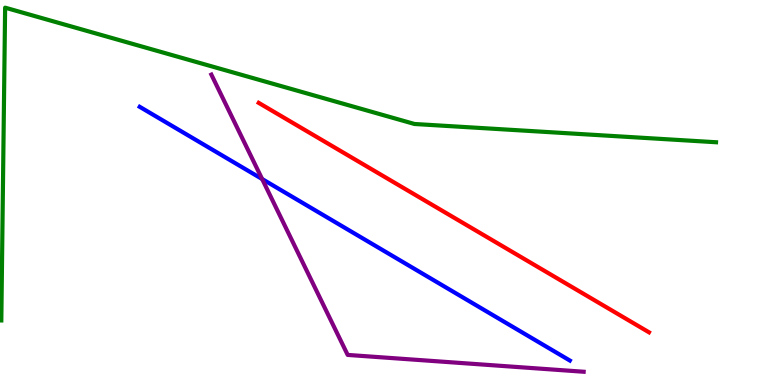[{'lines': ['blue', 'red'], 'intersections': []}, {'lines': ['green', 'red'], 'intersections': []}, {'lines': ['purple', 'red'], 'intersections': []}, {'lines': ['blue', 'green'], 'intersections': []}, {'lines': ['blue', 'purple'], 'intersections': [{'x': 3.38, 'y': 5.35}]}, {'lines': ['green', 'purple'], 'intersections': []}]